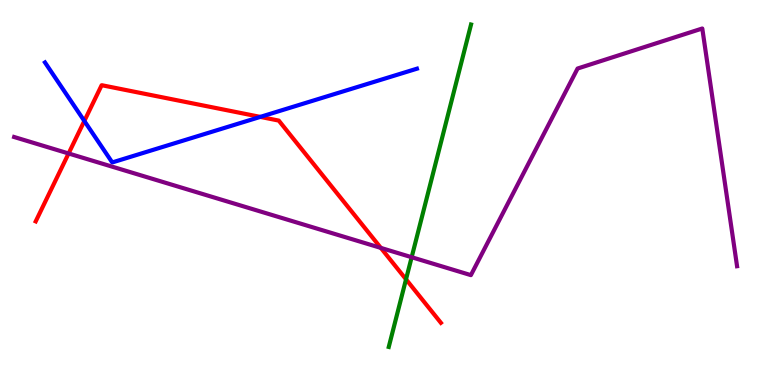[{'lines': ['blue', 'red'], 'intersections': [{'x': 1.09, 'y': 6.86}, {'x': 3.36, 'y': 6.96}]}, {'lines': ['green', 'red'], 'intersections': [{'x': 5.24, 'y': 2.75}]}, {'lines': ['purple', 'red'], 'intersections': [{'x': 0.885, 'y': 6.01}, {'x': 4.91, 'y': 3.56}]}, {'lines': ['blue', 'green'], 'intersections': []}, {'lines': ['blue', 'purple'], 'intersections': []}, {'lines': ['green', 'purple'], 'intersections': [{'x': 5.31, 'y': 3.32}]}]